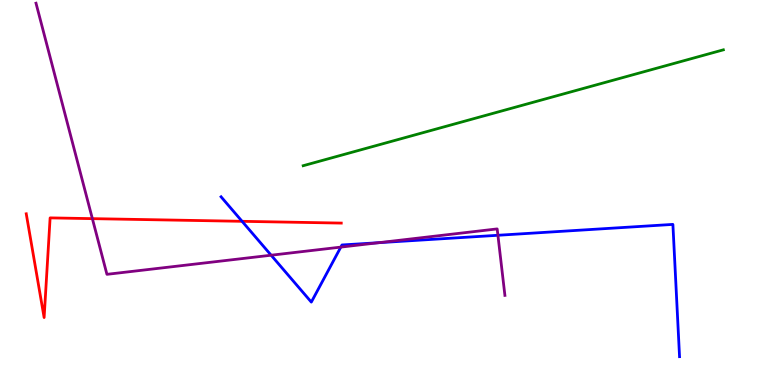[{'lines': ['blue', 'red'], 'intersections': [{'x': 3.12, 'y': 4.25}]}, {'lines': ['green', 'red'], 'intersections': []}, {'lines': ['purple', 'red'], 'intersections': [{'x': 1.19, 'y': 4.32}]}, {'lines': ['blue', 'green'], 'intersections': []}, {'lines': ['blue', 'purple'], 'intersections': [{'x': 3.5, 'y': 3.37}, {'x': 4.4, 'y': 3.58}, {'x': 4.89, 'y': 3.7}, {'x': 6.42, 'y': 3.89}]}, {'lines': ['green', 'purple'], 'intersections': []}]